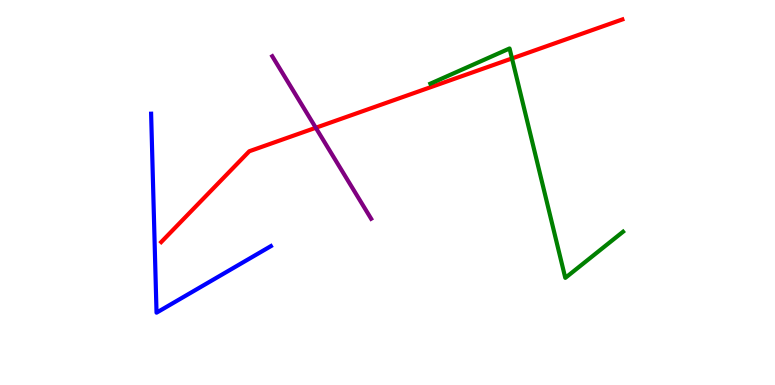[{'lines': ['blue', 'red'], 'intersections': []}, {'lines': ['green', 'red'], 'intersections': [{'x': 6.61, 'y': 8.48}]}, {'lines': ['purple', 'red'], 'intersections': [{'x': 4.07, 'y': 6.68}]}, {'lines': ['blue', 'green'], 'intersections': []}, {'lines': ['blue', 'purple'], 'intersections': []}, {'lines': ['green', 'purple'], 'intersections': []}]